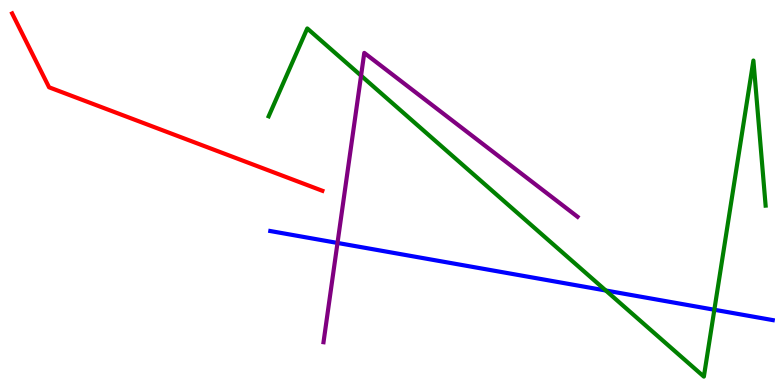[{'lines': ['blue', 'red'], 'intersections': []}, {'lines': ['green', 'red'], 'intersections': []}, {'lines': ['purple', 'red'], 'intersections': []}, {'lines': ['blue', 'green'], 'intersections': [{'x': 7.82, 'y': 2.45}, {'x': 9.22, 'y': 1.95}]}, {'lines': ['blue', 'purple'], 'intersections': [{'x': 4.35, 'y': 3.69}]}, {'lines': ['green', 'purple'], 'intersections': [{'x': 4.66, 'y': 8.03}]}]